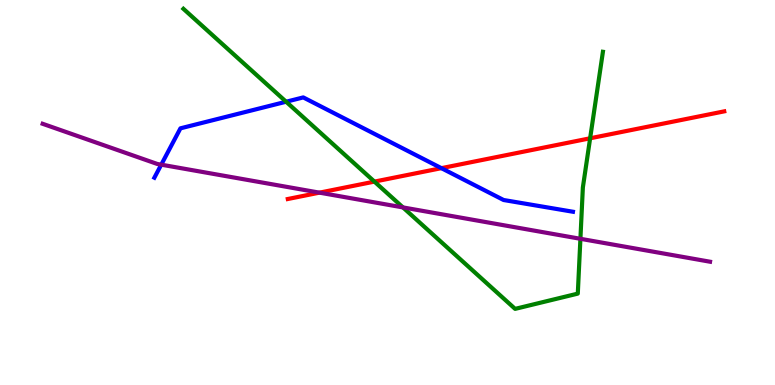[{'lines': ['blue', 'red'], 'intersections': [{'x': 5.7, 'y': 5.63}]}, {'lines': ['green', 'red'], 'intersections': [{'x': 4.83, 'y': 5.28}, {'x': 7.61, 'y': 6.41}]}, {'lines': ['purple', 'red'], 'intersections': [{'x': 4.12, 'y': 5.0}]}, {'lines': ['blue', 'green'], 'intersections': [{'x': 3.69, 'y': 7.36}]}, {'lines': ['blue', 'purple'], 'intersections': [{'x': 2.08, 'y': 5.72}]}, {'lines': ['green', 'purple'], 'intersections': [{'x': 5.2, 'y': 4.61}, {'x': 7.49, 'y': 3.8}]}]